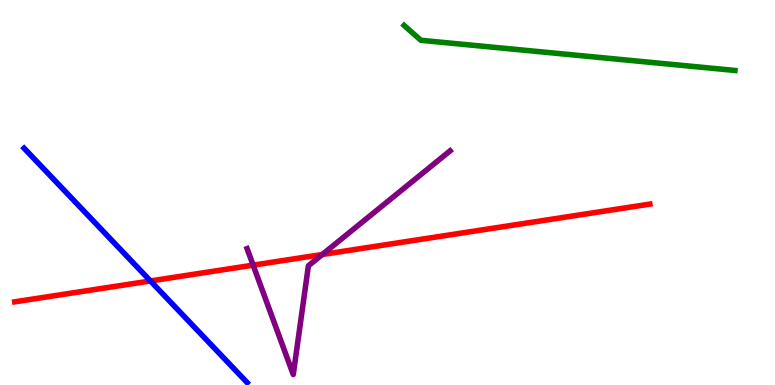[{'lines': ['blue', 'red'], 'intersections': [{'x': 1.94, 'y': 2.7}]}, {'lines': ['green', 'red'], 'intersections': []}, {'lines': ['purple', 'red'], 'intersections': [{'x': 3.27, 'y': 3.11}, {'x': 4.16, 'y': 3.39}]}, {'lines': ['blue', 'green'], 'intersections': []}, {'lines': ['blue', 'purple'], 'intersections': []}, {'lines': ['green', 'purple'], 'intersections': []}]